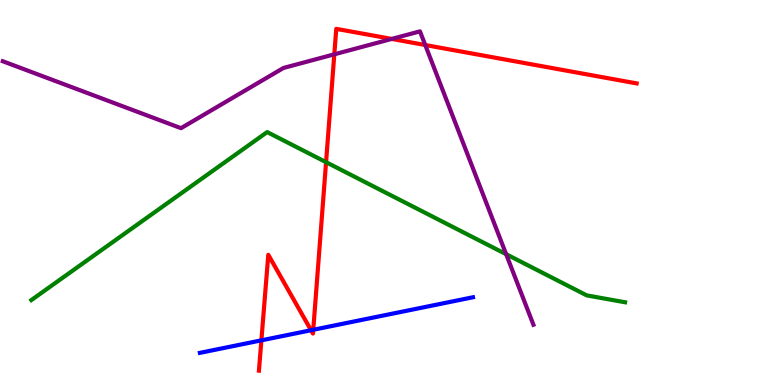[{'lines': ['blue', 'red'], 'intersections': [{'x': 3.37, 'y': 1.16}, {'x': 4.01, 'y': 1.42}, {'x': 4.04, 'y': 1.43}]}, {'lines': ['green', 'red'], 'intersections': [{'x': 4.21, 'y': 5.79}]}, {'lines': ['purple', 'red'], 'intersections': [{'x': 4.31, 'y': 8.59}, {'x': 5.05, 'y': 8.99}, {'x': 5.49, 'y': 8.83}]}, {'lines': ['blue', 'green'], 'intersections': []}, {'lines': ['blue', 'purple'], 'intersections': []}, {'lines': ['green', 'purple'], 'intersections': [{'x': 6.53, 'y': 3.4}]}]